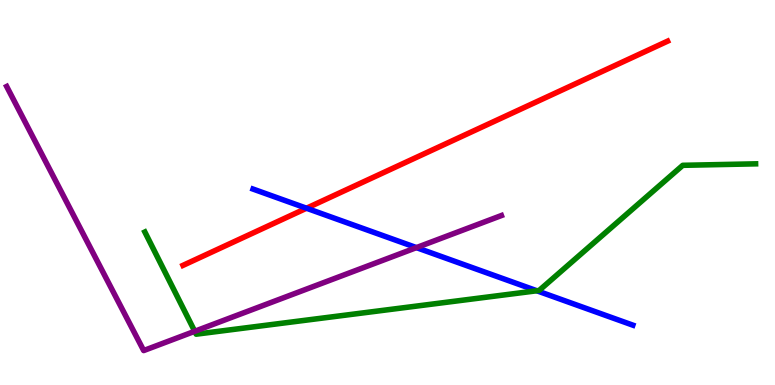[{'lines': ['blue', 'red'], 'intersections': [{'x': 3.95, 'y': 4.59}]}, {'lines': ['green', 'red'], 'intersections': []}, {'lines': ['purple', 'red'], 'intersections': []}, {'lines': ['blue', 'green'], 'intersections': [{'x': 6.93, 'y': 2.45}]}, {'lines': ['blue', 'purple'], 'intersections': [{'x': 5.37, 'y': 3.57}]}, {'lines': ['green', 'purple'], 'intersections': [{'x': 2.51, 'y': 1.39}]}]